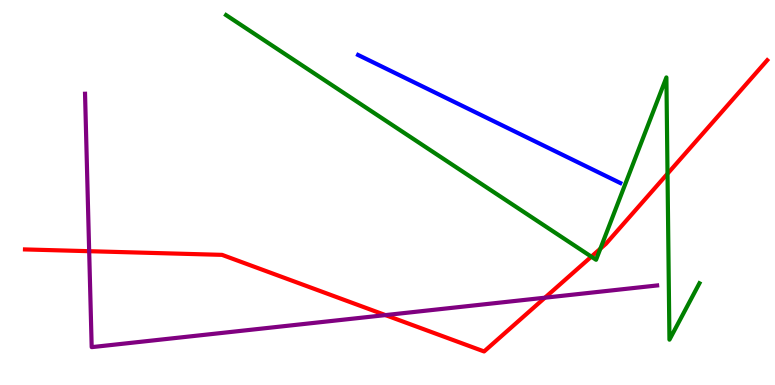[{'lines': ['blue', 'red'], 'intersections': []}, {'lines': ['green', 'red'], 'intersections': [{'x': 7.63, 'y': 3.33}, {'x': 7.75, 'y': 3.54}, {'x': 8.61, 'y': 5.49}]}, {'lines': ['purple', 'red'], 'intersections': [{'x': 1.15, 'y': 3.48}, {'x': 4.97, 'y': 1.82}, {'x': 7.03, 'y': 2.27}]}, {'lines': ['blue', 'green'], 'intersections': []}, {'lines': ['blue', 'purple'], 'intersections': []}, {'lines': ['green', 'purple'], 'intersections': []}]